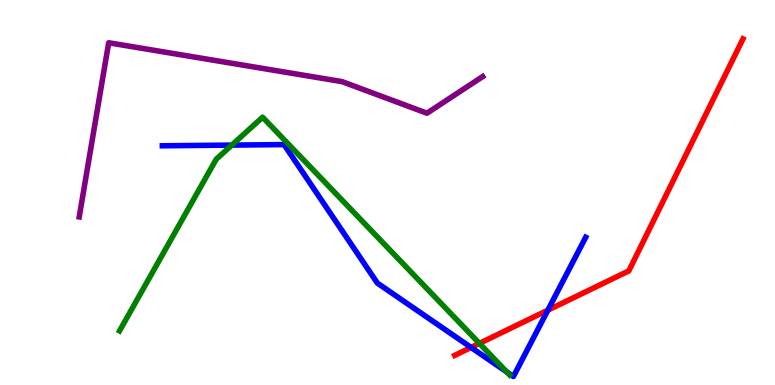[{'lines': ['blue', 'red'], 'intersections': [{'x': 6.08, 'y': 0.975}, {'x': 7.07, 'y': 1.94}]}, {'lines': ['green', 'red'], 'intersections': [{'x': 6.19, 'y': 1.08}]}, {'lines': ['purple', 'red'], 'intersections': []}, {'lines': ['blue', 'green'], 'intersections': [{'x': 2.99, 'y': 6.23}, {'x': 6.54, 'y': 0.337}]}, {'lines': ['blue', 'purple'], 'intersections': []}, {'lines': ['green', 'purple'], 'intersections': []}]